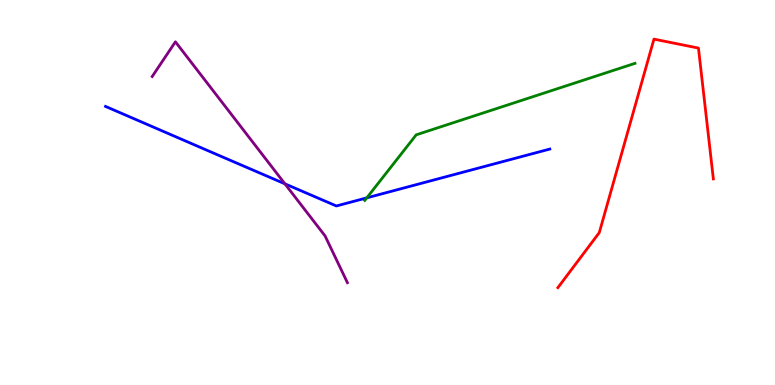[{'lines': ['blue', 'red'], 'intersections': []}, {'lines': ['green', 'red'], 'intersections': []}, {'lines': ['purple', 'red'], 'intersections': []}, {'lines': ['blue', 'green'], 'intersections': [{'x': 4.73, 'y': 4.86}]}, {'lines': ['blue', 'purple'], 'intersections': [{'x': 3.68, 'y': 5.23}]}, {'lines': ['green', 'purple'], 'intersections': []}]